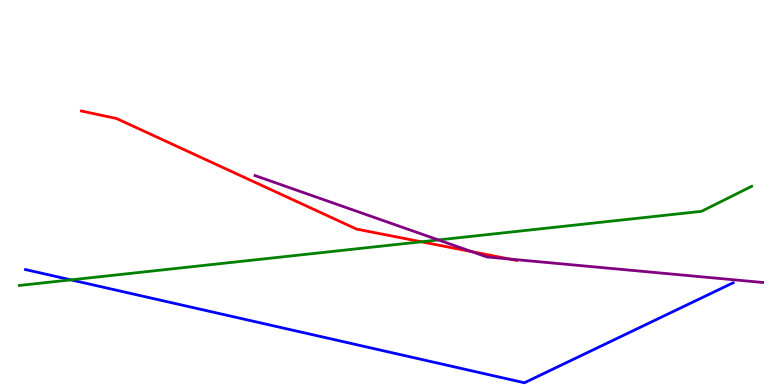[{'lines': ['blue', 'red'], 'intersections': []}, {'lines': ['green', 'red'], 'intersections': [{'x': 5.44, 'y': 3.72}]}, {'lines': ['purple', 'red'], 'intersections': [{'x': 6.09, 'y': 3.46}, {'x': 6.57, 'y': 3.27}]}, {'lines': ['blue', 'green'], 'intersections': [{'x': 0.915, 'y': 2.73}]}, {'lines': ['blue', 'purple'], 'intersections': []}, {'lines': ['green', 'purple'], 'intersections': [{'x': 5.66, 'y': 3.77}]}]